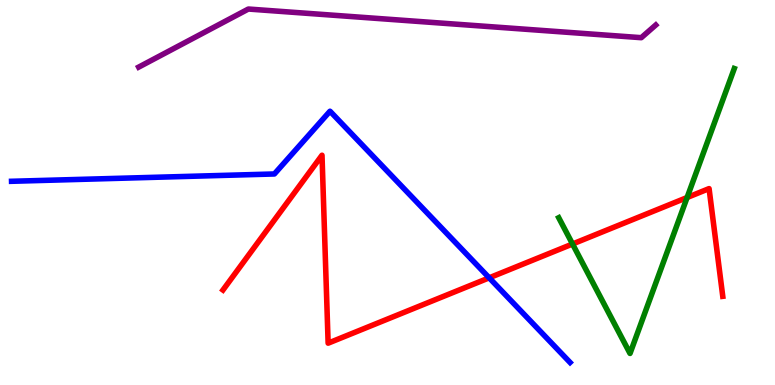[{'lines': ['blue', 'red'], 'intersections': [{'x': 6.31, 'y': 2.78}]}, {'lines': ['green', 'red'], 'intersections': [{'x': 7.39, 'y': 3.66}, {'x': 8.87, 'y': 4.87}]}, {'lines': ['purple', 'red'], 'intersections': []}, {'lines': ['blue', 'green'], 'intersections': []}, {'lines': ['blue', 'purple'], 'intersections': []}, {'lines': ['green', 'purple'], 'intersections': []}]